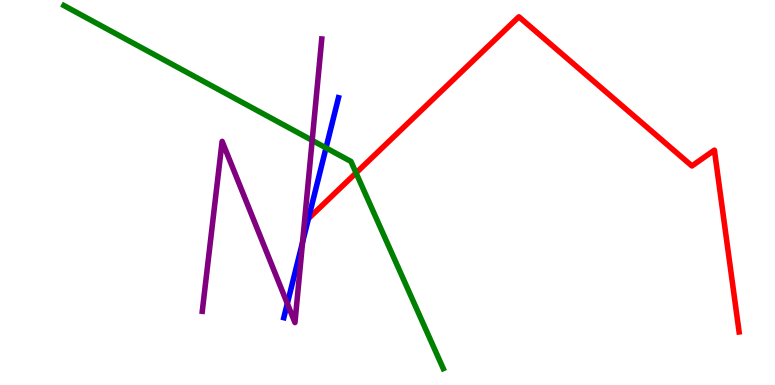[{'lines': ['blue', 'red'], 'intersections': [{'x': 3.98, 'y': 4.32}]}, {'lines': ['green', 'red'], 'intersections': [{'x': 4.59, 'y': 5.51}]}, {'lines': ['purple', 'red'], 'intersections': []}, {'lines': ['blue', 'green'], 'intersections': [{'x': 4.21, 'y': 6.16}]}, {'lines': ['blue', 'purple'], 'intersections': [{'x': 3.71, 'y': 2.12}, {'x': 3.9, 'y': 3.71}]}, {'lines': ['green', 'purple'], 'intersections': [{'x': 4.03, 'y': 6.35}]}]